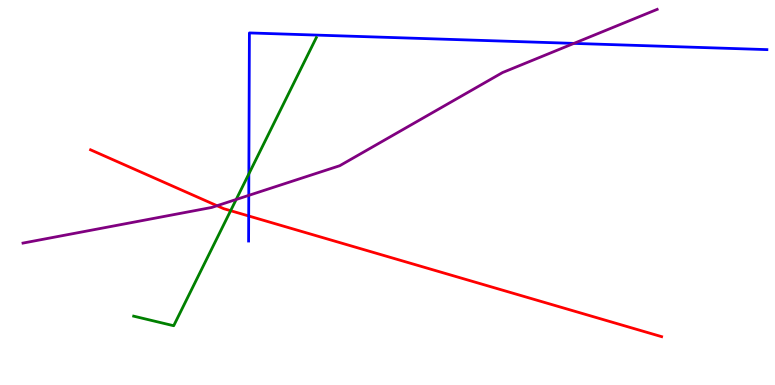[{'lines': ['blue', 'red'], 'intersections': [{'x': 3.21, 'y': 4.39}]}, {'lines': ['green', 'red'], 'intersections': [{'x': 2.98, 'y': 4.53}]}, {'lines': ['purple', 'red'], 'intersections': [{'x': 2.8, 'y': 4.66}]}, {'lines': ['blue', 'green'], 'intersections': [{'x': 3.21, 'y': 5.48}]}, {'lines': ['blue', 'purple'], 'intersections': [{'x': 3.21, 'y': 4.93}, {'x': 7.41, 'y': 8.87}]}, {'lines': ['green', 'purple'], 'intersections': [{'x': 3.05, 'y': 4.82}]}]